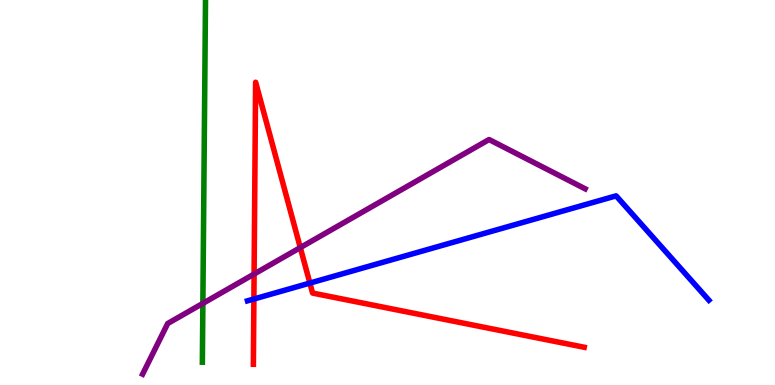[{'lines': ['blue', 'red'], 'intersections': [{'x': 3.28, 'y': 2.23}, {'x': 4.0, 'y': 2.65}]}, {'lines': ['green', 'red'], 'intersections': []}, {'lines': ['purple', 'red'], 'intersections': [{'x': 3.28, 'y': 2.88}, {'x': 3.87, 'y': 3.57}]}, {'lines': ['blue', 'green'], 'intersections': []}, {'lines': ['blue', 'purple'], 'intersections': []}, {'lines': ['green', 'purple'], 'intersections': [{'x': 2.62, 'y': 2.12}]}]